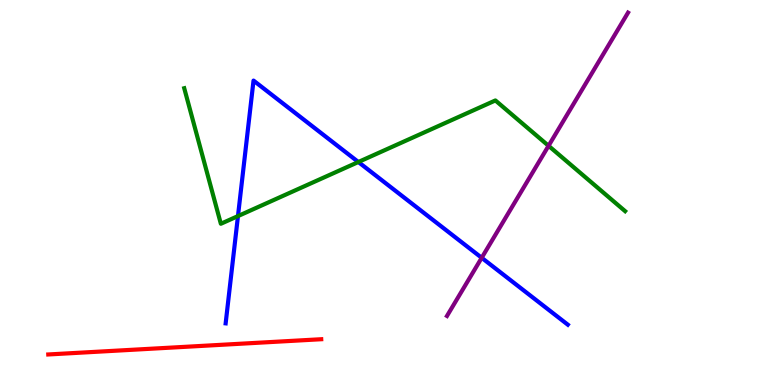[{'lines': ['blue', 'red'], 'intersections': []}, {'lines': ['green', 'red'], 'intersections': []}, {'lines': ['purple', 'red'], 'intersections': []}, {'lines': ['blue', 'green'], 'intersections': [{'x': 3.07, 'y': 4.39}, {'x': 4.62, 'y': 5.79}]}, {'lines': ['blue', 'purple'], 'intersections': [{'x': 6.22, 'y': 3.3}]}, {'lines': ['green', 'purple'], 'intersections': [{'x': 7.08, 'y': 6.21}]}]